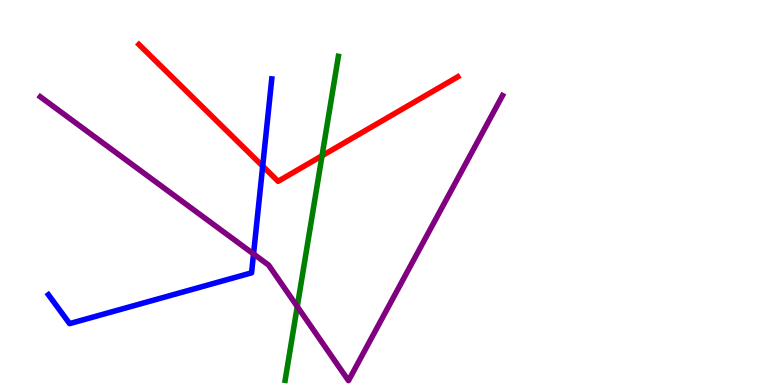[{'lines': ['blue', 'red'], 'intersections': [{'x': 3.39, 'y': 5.68}]}, {'lines': ['green', 'red'], 'intersections': [{'x': 4.16, 'y': 5.95}]}, {'lines': ['purple', 'red'], 'intersections': []}, {'lines': ['blue', 'green'], 'intersections': []}, {'lines': ['blue', 'purple'], 'intersections': [{'x': 3.27, 'y': 3.4}]}, {'lines': ['green', 'purple'], 'intersections': [{'x': 3.84, 'y': 2.04}]}]